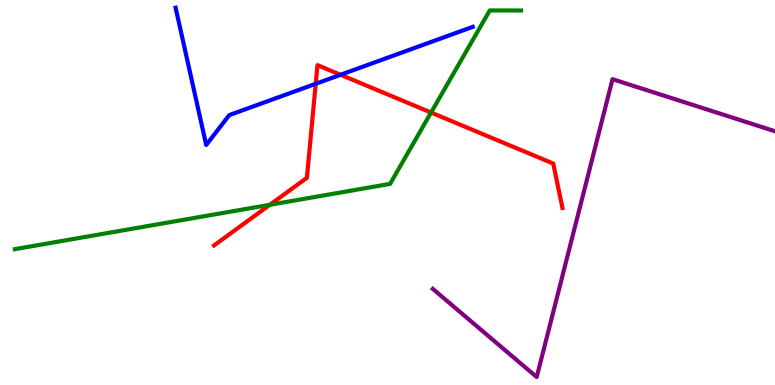[{'lines': ['blue', 'red'], 'intersections': [{'x': 4.07, 'y': 7.82}, {'x': 4.39, 'y': 8.06}]}, {'lines': ['green', 'red'], 'intersections': [{'x': 3.48, 'y': 4.68}, {'x': 5.56, 'y': 7.08}]}, {'lines': ['purple', 'red'], 'intersections': []}, {'lines': ['blue', 'green'], 'intersections': []}, {'lines': ['blue', 'purple'], 'intersections': []}, {'lines': ['green', 'purple'], 'intersections': []}]